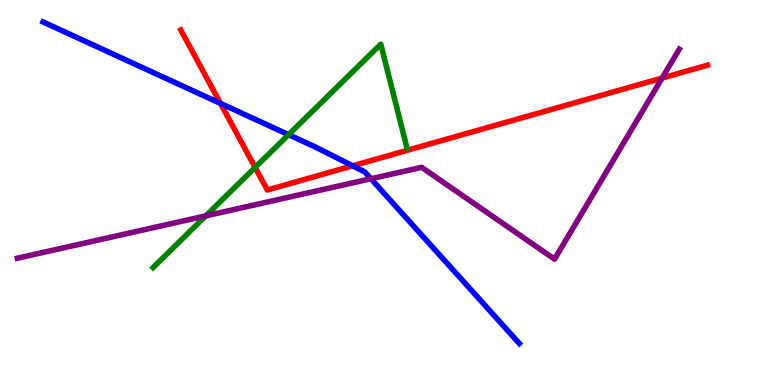[{'lines': ['blue', 'red'], 'intersections': [{'x': 2.85, 'y': 7.31}, {'x': 4.55, 'y': 5.69}]}, {'lines': ['green', 'red'], 'intersections': [{'x': 3.29, 'y': 5.65}]}, {'lines': ['purple', 'red'], 'intersections': [{'x': 8.54, 'y': 7.97}]}, {'lines': ['blue', 'green'], 'intersections': [{'x': 3.72, 'y': 6.5}]}, {'lines': ['blue', 'purple'], 'intersections': [{'x': 4.79, 'y': 5.36}]}, {'lines': ['green', 'purple'], 'intersections': [{'x': 2.66, 'y': 4.39}]}]